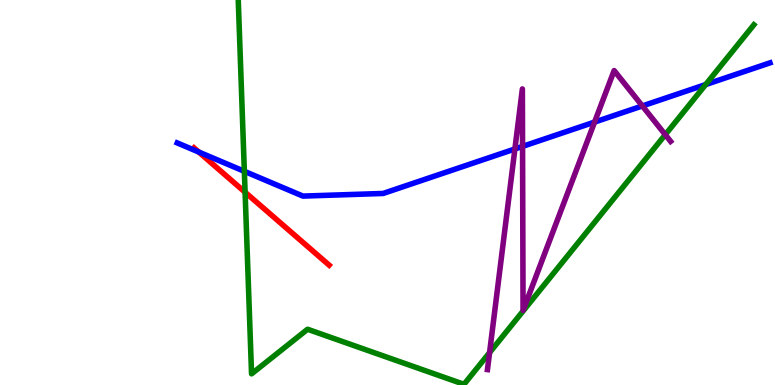[{'lines': ['blue', 'red'], 'intersections': [{'x': 2.56, 'y': 6.05}]}, {'lines': ['green', 'red'], 'intersections': [{'x': 3.16, 'y': 5.01}]}, {'lines': ['purple', 'red'], 'intersections': []}, {'lines': ['blue', 'green'], 'intersections': [{'x': 3.15, 'y': 5.55}, {'x': 9.11, 'y': 7.8}]}, {'lines': ['blue', 'purple'], 'intersections': [{'x': 6.64, 'y': 6.13}, {'x': 6.74, 'y': 6.2}, {'x': 7.67, 'y': 6.83}, {'x': 8.29, 'y': 7.25}]}, {'lines': ['green', 'purple'], 'intersections': [{'x': 6.32, 'y': 0.842}, {'x': 8.58, 'y': 6.5}]}]